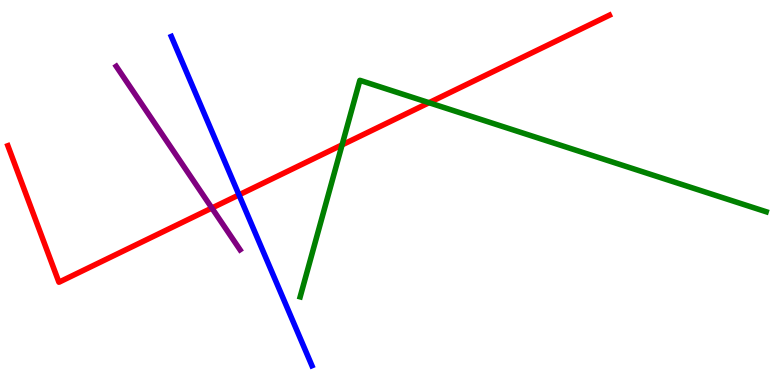[{'lines': ['blue', 'red'], 'intersections': [{'x': 3.08, 'y': 4.94}]}, {'lines': ['green', 'red'], 'intersections': [{'x': 4.41, 'y': 6.24}, {'x': 5.54, 'y': 7.33}]}, {'lines': ['purple', 'red'], 'intersections': [{'x': 2.73, 'y': 4.6}]}, {'lines': ['blue', 'green'], 'intersections': []}, {'lines': ['blue', 'purple'], 'intersections': []}, {'lines': ['green', 'purple'], 'intersections': []}]